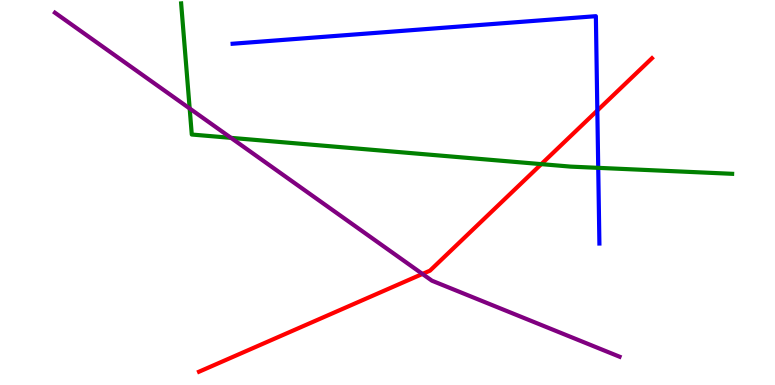[{'lines': ['blue', 'red'], 'intersections': [{'x': 7.71, 'y': 7.13}]}, {'lines': ['green', 'red'], 'intersections': [{'x': 6.98, 'y': 5.74}]}, {'lines': ['purple', 'red'], 'intersections': [{'x': 5.45, 'y': 2.88}]}, {'lines': ['blue', 'green'], 'intersections': [{'x': 7.72, 'y': 5.64}]}, {'lines': ['blue', 'purple'], 'intersections': []}, {'lines': ['green', 'purple'], 'intersections': [{'x': 2.45, 'y': 7.18}, {'x': 2.98, 'y': 6.42}]}]